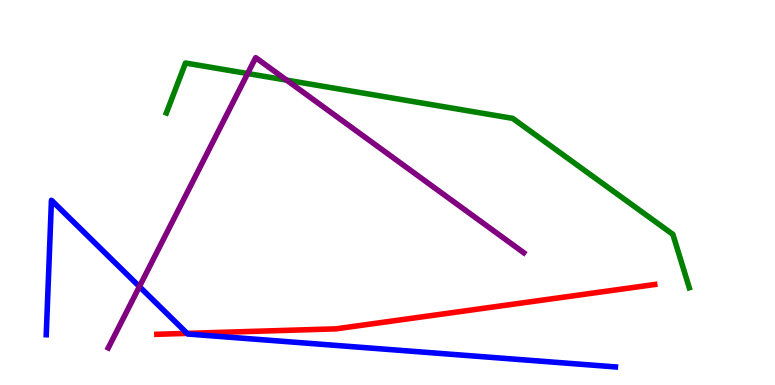[{'lines': ['blue', 'red'], 'intersections': [{'x': 2.41, 'y': 1.34}]}, {'lines': ['green', 'red'], 'intersections': []}, {'lines': ['purple', 'red'], 'intersections': []}, {'lines': ['blue', 'green'], 'intersections': []}, {'lines': ['blue', 'purple'], 'intersections': [{'x': 1.8, 'y': 2.56}]}, {'lines': ['green', 'purple'], 'intersections': [{'x': 3.2, 'y': 8.09}, {'x': 3.7, 'y': 7.92}]}]